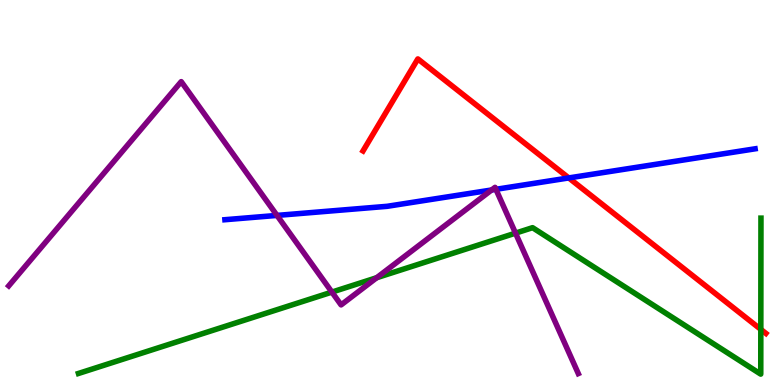[{'lines': ['blue', 'red'], 'intersections': [{'x': 7.34, 'y': 5.38}]}, {'lines': ['green', 'red'], 'intersections': [{'x': 9.82, 'y': 1.44}]}, {'lines': ['purple', 'red'], 'intersections': []}, {'lines': ['blue', 'green'], 'intersections': []}, {'lines': ['blue', 'purple'], 'intersections': [{'x': 3.57, 'y': 4.4}, {'x': 6.34, 'y': 5.07}, {'x': 6.4, 'y': 5.08}]}, {'lines': ['green', 'purple'], 'intersections': [{'x': 4.28, 'y': 2.41}, {'x': 4.86, 'y': 2.79}, {'x': 6.65, 'y': 3.94}]}]